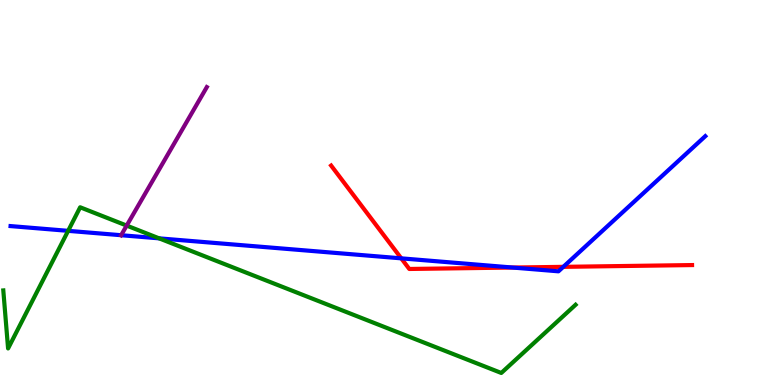[{'lines': ['blue', 'red'], 'intersections': [{'x': 5.18, 'y': 3.29}, {'x': 6.62, 'y': 3.05}, {'x': 7.27, 'y': 3.07}]}, {'lines': ['green', 'red'], 'intersections': []}, {'lines': ['purple', 'red'], 'intersections': []}, {'lines': ['blue', 'green'], 'intersections': [{'x': 0.879, 'y': 4.0}, {'x': 2.05, 'y': 3.81}]}, {'lines': ['blue', 'purple'], 'intersections': [{'x': 1.56, 'y': 3.89}]}, {'lines': ['green', 'purple'], 'intersections': [{'x': 1.63, 'y': 4.14}]}]